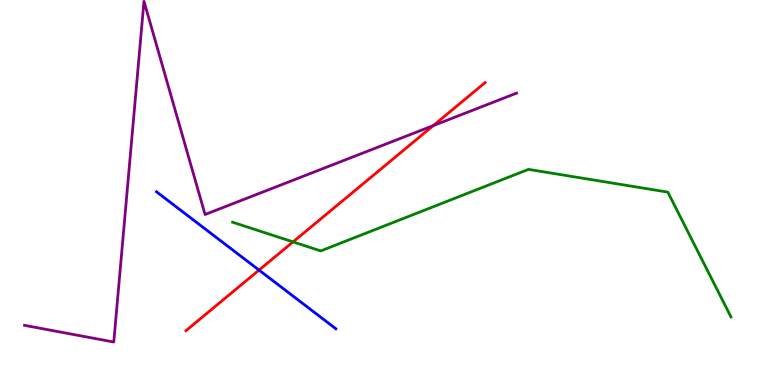[{'lines': ['blue', 'red'], 'intersections': [{'x': 3.34, 'y': 2.98}]}, {'lines': ['green', 'red'], 'intersections': [{'x': 3.78, 'y': 3.72}]}, {'lines': ['purple', 'red'], 'intersections': [{'x': 5.59, 'y': 6.74}]}, {'lines': ['blue', 'green'], 'intersections': []}, {'lines': ['blue', 'purple'], 'intersections': []}, {'lines': ['green', 'purple'], 'intersections': []}]